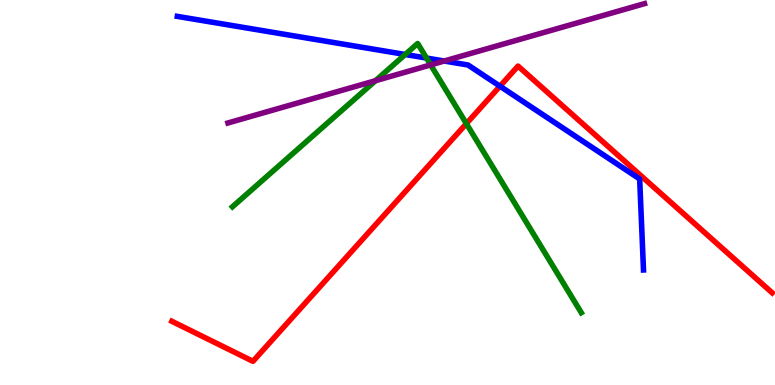[{'lines': ['blue', 'red'], 'intersections': [{'x': 6.45, 'y': 7.76}]}, {'lines': ['green', 'red'], 'intersections': [{'x': 6.02, 'y': 6.79}]}, {'lines': ['purple', 'red'], 'intersections': []}, {'lines': ['blue', 'green'], 'intersections': [{'x': 5.23, 'y': 8.58}, {'x': 5.5, 'y': 8.49}]}, {'lines': ['blue', 'purple'], 'intersections': [{'x': 5.73, 'y': 8.42}]}, {'lines': ['green', 'purple'], 'intersections': [{'x': 4.84, 'y': 7.9}, {'x': 5.56, 'y': 8.31}]}]